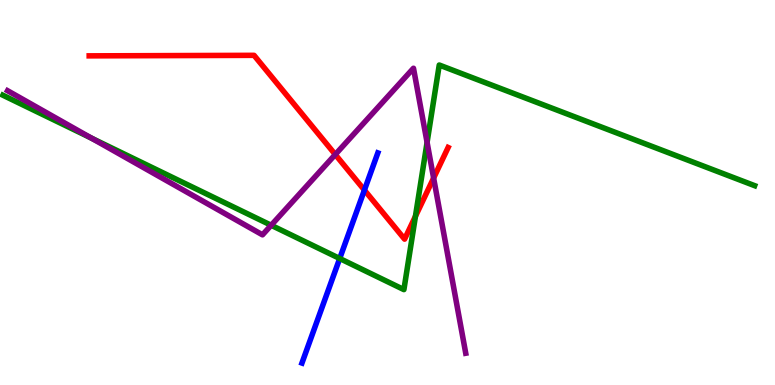[{'lines': ['blue', 'red'], 'intersections': [{'x': 4.7, 'y': 5.06}]}, {'lines': ['green', 'red'], 'intersections': [{'x': 5.36, 'y': 4.38}]}, {'lines': ['purple', 'red'], 'intersections': [{'x': 4.33, 'y': 5.99}, {'x': 5.6, 'y': 5.38}]}, {'lines': ['blue', 'green'], 'intersections': [{'x': 4.38, 'y': 3.29}]}, {'lines': ['blue', 'purple'], 'intersections': []}, {'lines': ['green', 'purple'], 'intersections': [{'x': 1.18, 'y': 6.41}, {'x': 3.5, 'y': 4.15}, {'x': 5.51, 'y': 6.3}]}]